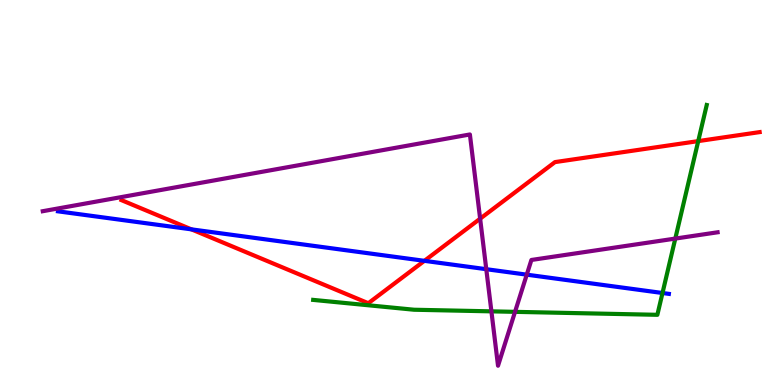[{'lines': ['blue', 'red'], 'intersections': [{'x': 2.47, 'y': 4.04}, {'x': 5.48, 'y': 3.23}]}, {'lines': ['green', 'red'], 'intersections': [{'x': 9.01, 'y': 6.33}]}, {'lines': ['purple', 'red'], 'intersections': [{'x': 6.2, 'y': 4.32}]}, {'lines': ['blue', 'green'], 'intersections': [{'x': 8.55, 'y': 2.39}]}, {'lines': ['blue', 'purple'], 'intersections': [{'x': 6.27, 'y': 3.01}, {'x': 6.8, 'y': 2.87}]}, {'lines': ['green', 'purple'], 'intersections': [{'x': 6.34, 'y': 1.91}, {'x': 6.65, 'y': 1.9}, {'x': 8.71, 'y': 3.8}]}]